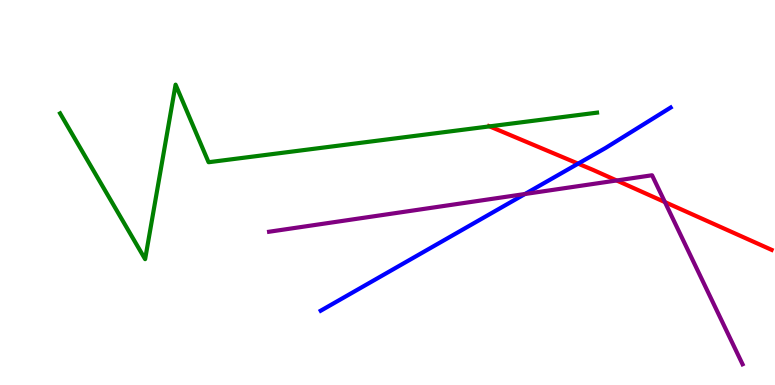[{'lines': ['blue', 'red'], 'intersections': [{'x': 7.46, 'y': 5.75}]}, {'lines': ['green', 'red'], 'intersections': [{'x': 6.32, 'y': 6.72}]}, {'lines': ['purple', 'red'], 'intersections': [{'x': 7.96, 'y': 5.31}, {'x': 8.58, 'y': 4.75}]}, {'lines': ['blue', 'green'], 'intersections': []}, {'lines': ['blue', 'purple'], 'intersections': [{'x': 6.77, 'y': 4.96}]}, {'lines': ['green', 'purple'], 'intersections': []}]